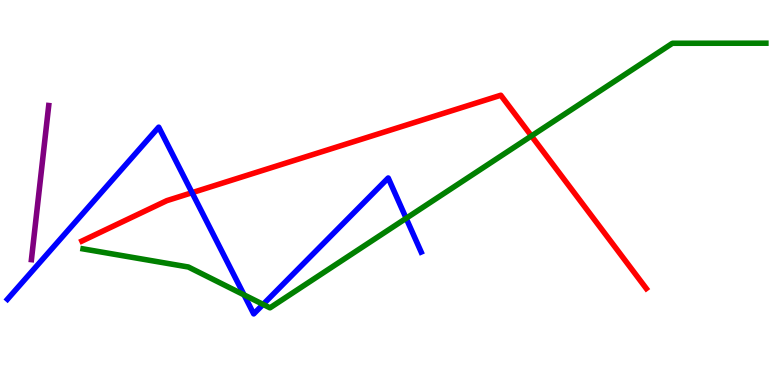[{'lines': ['blue', 'red'], 'intersections': [{'x': 2.48, 'y': 5.0}]}, {'lines': ['green', 'red'], 'intersections': [{'x': 6.86, 'y': 6.47}]}, {'lines': ['purple', 'red'], 'intersections': []}, {'lines': ['blue', 'green'], 'intersections': [{'x': 3.15, 'y': 2.34}, {'x': 3.39, 'y': 2.09}, {'x': 5.24, 'y': 4.33}]}, {'lines': ['blue', 'purple'], 'intersections': []}, {'lines': ['green', 'purple'], 'intersections': []}]